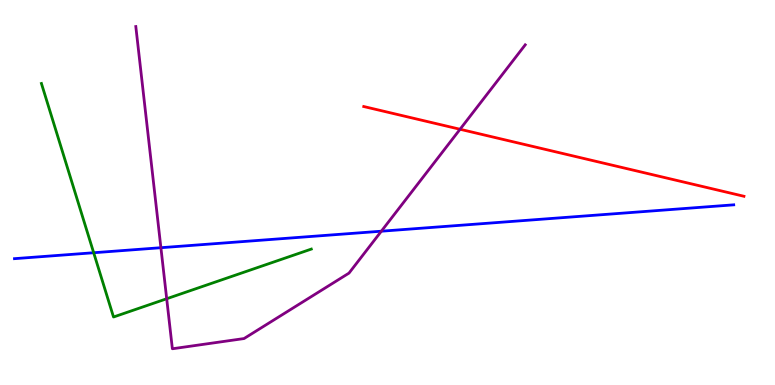[{'lines': ['blue', 'red'], 'intersections': []}, {'lines': ['green', 'red'], 'intersections': []}, {'lines': ['purple', 'red'], 'intersections': [{'x': 5.94, 'y': 6.64}]}, {'lines': ['blue', 'green'], 'intersections': [{'x': 1.21, 'y': 3.44}]}, {'lines': ['blue', 'purple'], 'intersections': [{'x': 2.08, 'y': 3.57}, {'x': 4.92, 'y': 3.99}]}, {'lines': ['green', 'purple'], 'intersections': [{'x': 2.15, 'y': 2.24}]}]